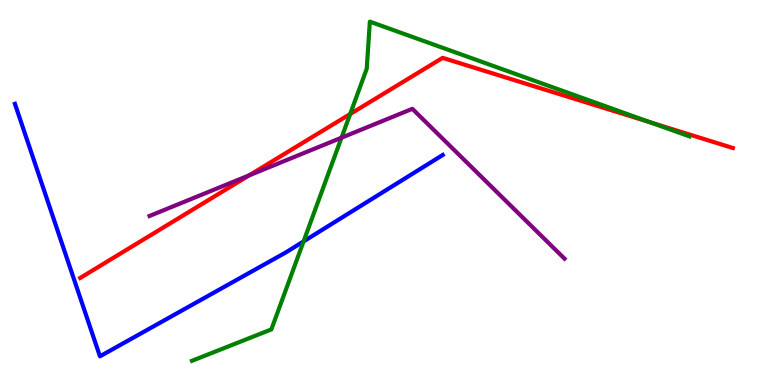[{'lines': ['blue', 'red'], 'intersections': []}, {'lines': ['green', 'red'], 'intersections': [{'x': 4.52, 'y': 7.04}, {'x': 8.4, 'y': 6.82}]}, {'lines': ['purple', 'red'], 'intersections': [{'x': 3.22, 'y': 5.45}]}, {'lines': ['blue', 'green'], 'intersections': [{'x': 3.92, 'y': 3.73}]}, {'lines': ['blue', 'purple'], 'intersections': []}, {'lines': ['green', 'purple'], 'intersections': [{'x': 4.41, 'y': 6.42}]}]